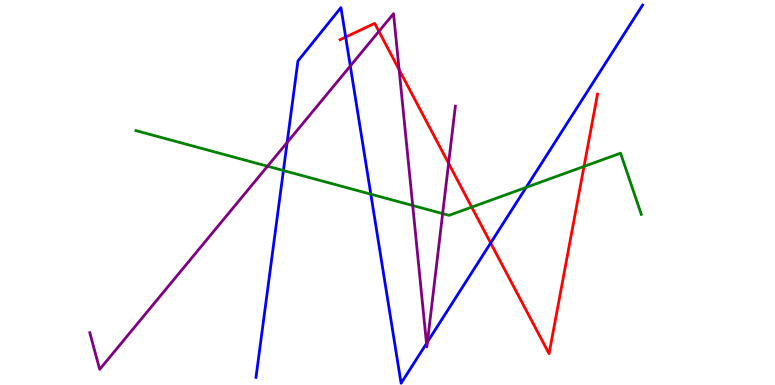[{'lines': ['blue', 'red'], 'intersections': [{'x': 4.46, 'y': 9.04}, {'x': 6.33, 'y': 3.69}]}, {'lines': ['green', 'red'], 'intersections': [{'x': 6.09, 'y': 4.62}, {'x': 7.54, 'y': 5.68}]}, {'lines': ['purple', 'red'], 'intersections': [{'x': 4.89, 'y': 9.18}, {'x': 5.15, 'y': 8.19}, {'x': 5.79, 'y': 5.76}]}, {'lines': ['blue', 'green'], 'intersections': [{'x': 3.66, 'y': 5.57}, {'x': 4.78, 'y': 4.96}, {'x': 6.79, 'y': 5.13}]}, {'lines': ['blue', 'purple'], 'intersections': [{'x': 3.7, 'y': 6.3}, {'x': 4.52, 'y': 8.29}, {'x': 5.5, 'y': 1.08}, {'x': 5.52, 'y': 1.12}]}, {'lines': ['green', 'purple'], 'intersections': [{'x': 3.45, 'y': 5.68}, {'x': 5.33, 'y': 4.66}, {'x': 5.71, 'y': 4.45}]}]